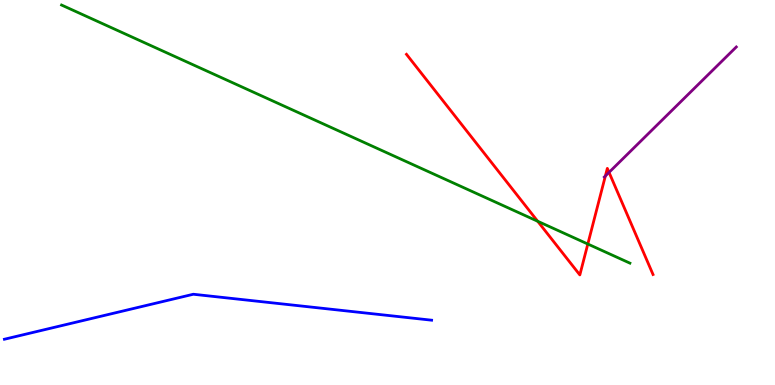[{'lines': ['blue', 'red'], 'intersections': []}, {'lines': ['green', 'red'], 'intersections': [{'x': 6.94, 'y': 4.25}, {'x': 7.58, 'y': 3.66}]}, {'lines': ['purple', 'red'], 'intersections': [{'x': 7.81, 'y': 5.43}, {'x': 7.86, 'y': 5.52}]}, {'lines': ['blue', 'green'], 'intersections': []}, {'lines': ['blue', 'purple'], 'intersections': []}, {'lines': ['green', 'purple'], 'intersections': []}]